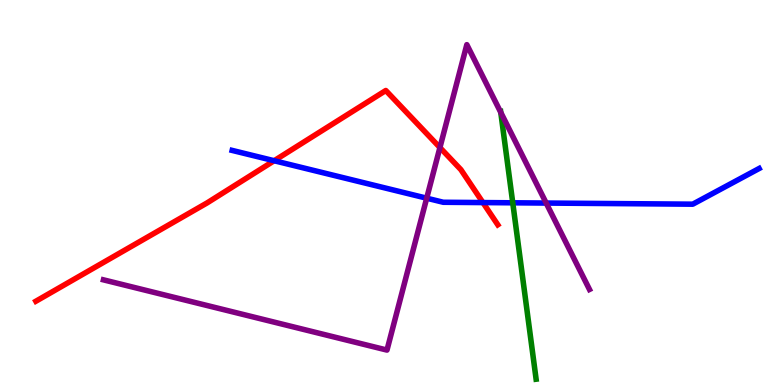[{'lines': ['blue', 'red'], 'intersections': [{'x': 3.54, 'y': 5.83}, {'x': 6.23, 'y': 4.74}]}, {'lines': ['green', 'red'], 'intersections': []}, {'lines': ['purple', 'red'], 'intersections': [{'x': 5.68, 'y': 6.17}]}, {'lines': ['blue', 'green'], 'intersections': [{'x': 6.62, 'y': 4.73}]}, {'lines': ['blue', 'purple'], 'intersections': [{'x': 5.51, 'y': 4.85}, {'x': 7.05, 'y': 4.73}]}, {'lines': ['green', 'purple'], 'intersections': [{'x': 6.46, 'y': 7.08}]}]